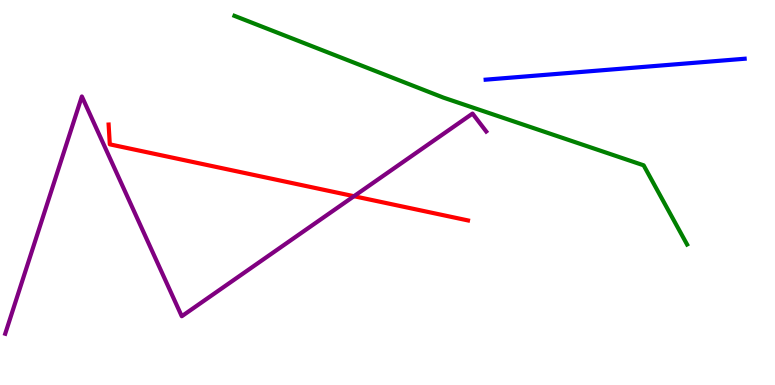[{'lines': ['blue', 'red'], 'intersections': []}, {'lines': ['green', 'red'], 'intersections': []}, {'lines': ['purple', 'red'], 'intersections': [{'x': 4.57, 'y': 4.9}]}, {'lines': ['blue', 'green'], 'intersections': []}, {'lines': ['blue', 'purple'], 'intersections': []}, {'lines': ['green', 'purple'], 'intersections': []}]